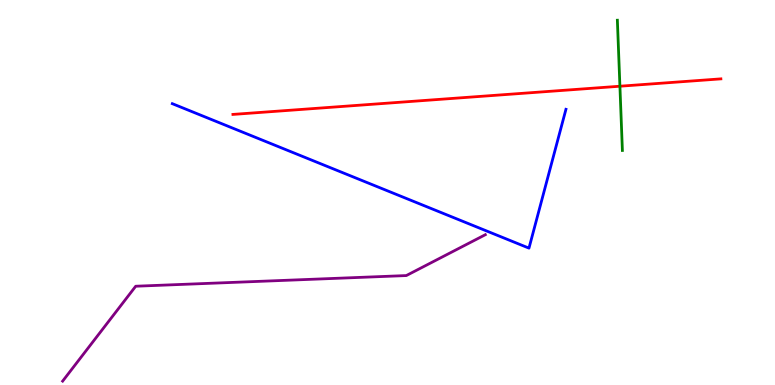[{'lines': ['blue', 'red'], 'intersections': []}, {'lines': ['green', 'red'], 'intersections': [{'x': 8.0, 'y': 7.76}]}, {'lines': ['purple', 'red'], 'intersections': []}, {'lines': ['blue', 'green'], 'intersections': []}, {'lines': ['blue', 'purple'], 'intersections': []}, {'lines': ['green', 'purple'], 'intersections': []}]